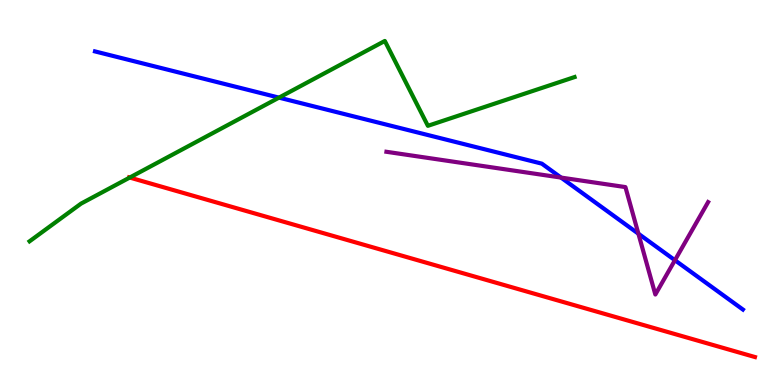[{'lines': ['blue', 'red'], 'intersections': []}, {'lines': ['green', 'red'], 'intersections': [{'x': 1.67, 'y': 5.39}]}, {'lines': ['purple', 'red'], 'intersections': []}, {'lines': ['blue', 'green'], 'intersections': [{'x': 3.6, 'y': 7.46}]}, {'lines': ['blue', 'purple'], 'intersections': [{'x': 7.24, 'y': 5.39}, {'x': 8.24, 'y': 3.93}, {'x': 8.71, 'y': 3.24}]}, {'lines': ['green', 'purple'], 'intersections': []}]